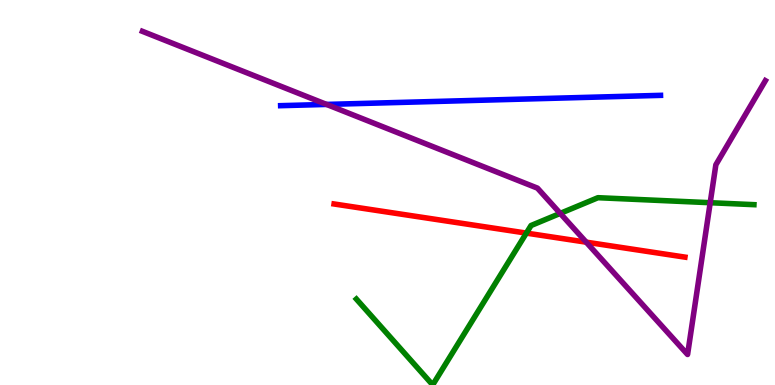[{'lines': ['blue', 'red'], 'intersections': []}, {'lines': ['green', 'red'], 'intersections': [{'x': 6.79, 'y': 3.95}]}, {'lines': ['purple', 'red'], 'intersections': [{'x': 7.56, 'y': 3.71}]}, {'lines': ['blue', 'green'], 'intersections': []}, {'lines': ['blue', 'purple'], 'intersections': [{'x': 4.21, 'y': 7.29}]}, {'lines': ['green', 'purple'], 'intersections': [{'x': 7.23, 'y': 4.46}, {'x': 9.16, 'y': 4.73}]}]